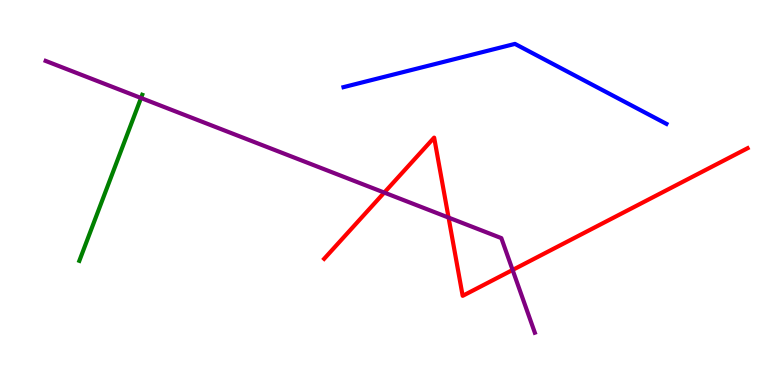[{'lines': ['blue', 'red'], 'intersections': []}, {'lines': ['green', 'red'], 'intersections': []}, {'lines': ['purple', 'red'], 'intersections': [{'x': 4.96, 'y': 5.0}, {'x': 5.79, 'y': 4.35}, {'x': 6.61, 'y': 2.99}]}, {'lines': ['blue', 'green'], 'intersections': []}, {'lines': ['blue', 'purple'], 'intersections': []}, {'lines': ['green', 'purple'], 'intersections': [{'x': 1.82, 'y': 7.45}]}]